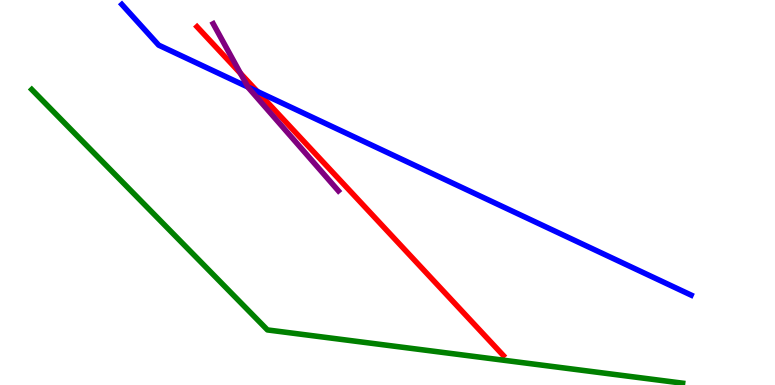[{'lines': ['blue', 'red'], 'intersections': [{'x': 3.32, 'y': 7.62}]}, {'lines': ['green', 'red'], 'intersections': []}, {'lines': ['purple', 'red'], 'intersections': [{'x': 3.1, 'y': 8.09}]}, {'lines': ['blue', 'green'], 'intersections': []}, {'lines': ['blue', 'purple'], 'intersections': [{'x': 3.2, 'y': 7.74}]}, {'lines': ['green', 'purple'], 'intersections': []}]